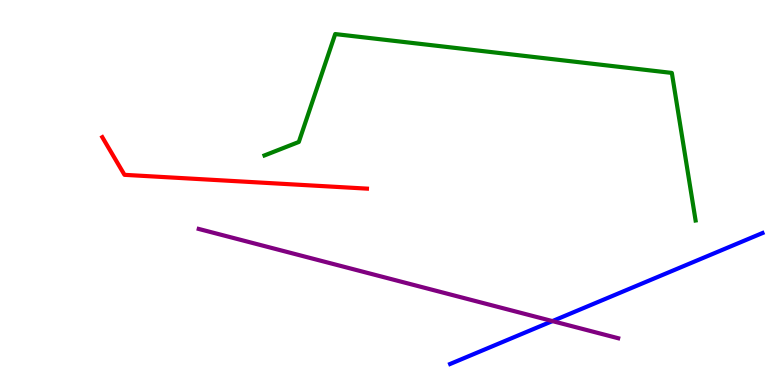[{'lines': ['blue', 'red'], 'intersections': []}, {'lines': ['green', 'red'], 'intersections': []}, {'lines': ['purple', 'red'], 'intersections': []}, {'lines': ['blue', 'green'], 'intersections': []}, {'lines': ['blue', 'purple'], 'intersections': [{'x': 7.13, 'y': 1.66}]}, {'lines': ['green', 'purple'], 'intersections': []}]